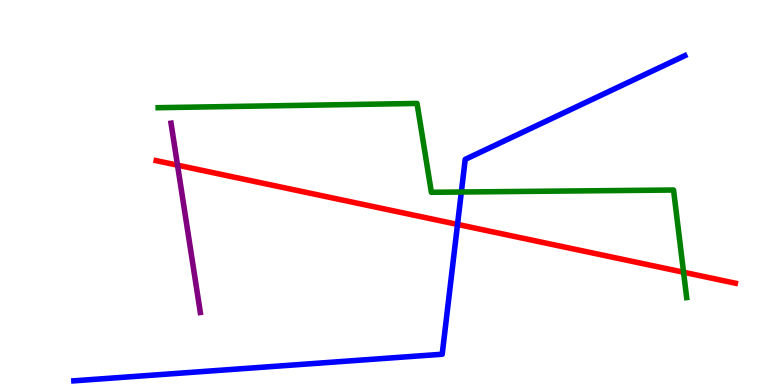[{'lines': ['blue', 'red'], 'intersections': [{'x': 5.9, 'y': 4.17}]}, {'lines': ['green', 'red'], 'intersections': [{'x': 8.82, 'y': 2.93}]}, {'lines': ['purple', 'red'], 'intersections': [{'x': 2.29, 'y': 5.71}]}, {'lines': ['blue', 'green'], 'intersections': [{'x': 5.95, 'y': 5.01}]}, {'lines': ['blue', 'purple'], 'intersections': []}, {'lines': ['green', 'purple'], 'intersections': []}]